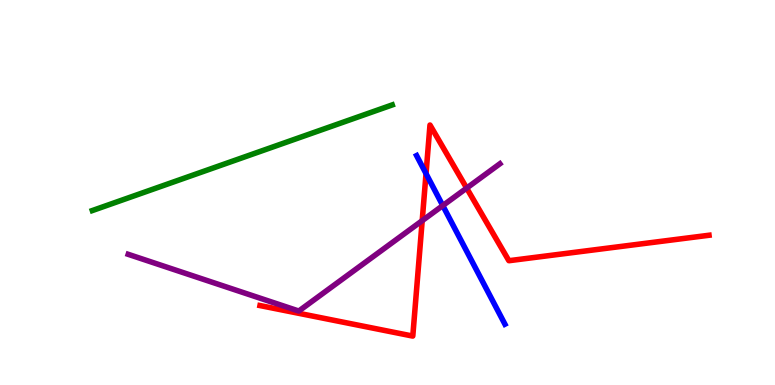[{'lines': ['blue', 'red'], 'intersections': [{'x': 5.5, 'y': 5.49}]}, {'lines': ['green', 'red'], 'intersections': []}, {'lines': ['purple', 'red'], 'intersections': [{'x': 5.45, 'y': 4.27}, {'x': 6.02, 'y': 5.11}]}, {'lines': ['blue', 'green'], 'intersections': []}, {'lines': ['blue', 'purple'], 'intersections': [{'x': 5.71, 'y': 4.66}]}, {'lines': ['green', 'purple'], 'intersections': []}]